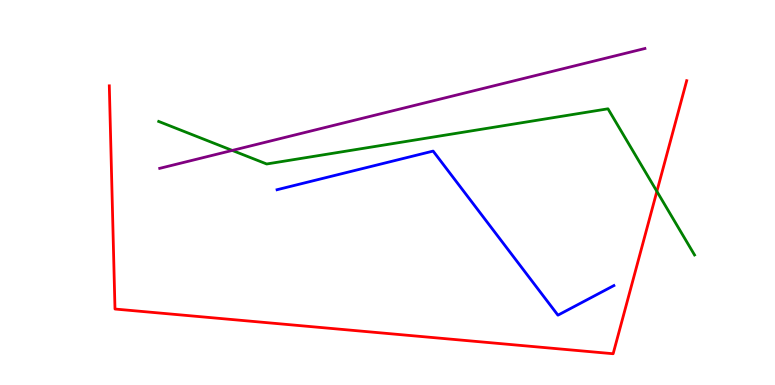[{'lines': ['blue', 'red'], 'intersections': []}, {'lines': ['green', 'red'], 'intersections': [{'x': 8.48, 'y': 5.03}]}, {'lines': ['purple', 'red'], 'intersections': []}, {'lines': ['blue', 'green'], 'intersections': []}, {'lines': ['blue', 'purple'], 'intersections': []}, {'lines': ['green', 'purple'], 'intersections': [{'x': 3.0, 'y': 6.09}]}]